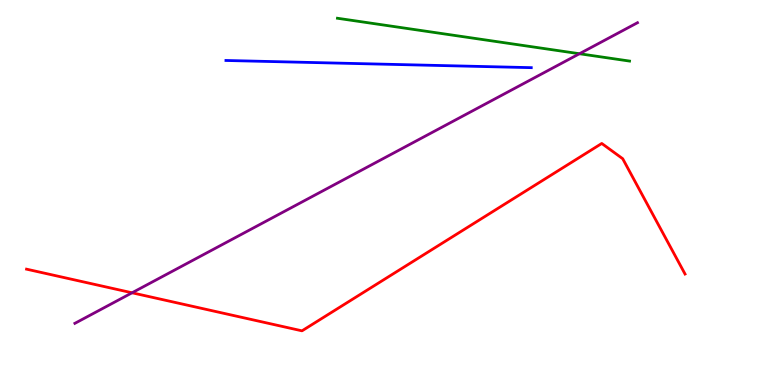[{'lines': ['blue', 'red'], 'intersections': []}, {'lines': ['green', 'red'], 'intersections': []}, {'lines': ['purple', 'red'], 'intersections': [{'x': 1.7, 'y': 2.4}]}, {'lines': ['blue', 'green'], 'intersections': []}, {'lines': ['blue', 'purple'], 'intersections': []}, {'lines': ['green', 'purple'], 'intersections': [{'x': 7.48, 'y': 8.6}]}]